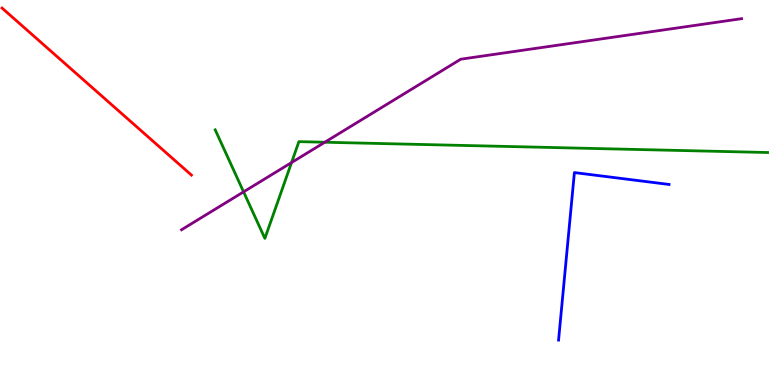[{'lines': ['blue', 'red'], 'intersections': []}, {'lines': ['green', 'red'], 'intersections': []}, {'lines': ['purple', 'red'], 'intersections': []}, {'lines': ['blue', 'green'], 'intersections': []}, {'lines': ['blue', 'purple'], 'intersections': []}, {'lines': ['green', 'purple'], 'intersections': [{'x': 3.14, 'y': 5.02}, {'x': 3.76, 'y': 5.78}, {'x': 4.19, 'y': 6.31}]}]